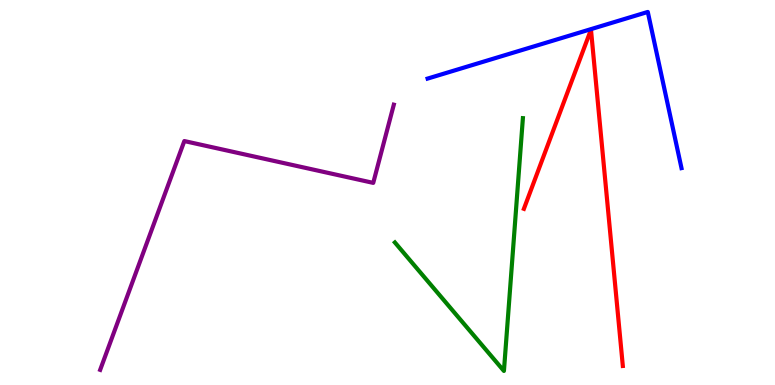[{'lines': ['blue', 'red'], 'intersections': []}, {'lines': ['green', 'red'], 'intersections': []}, {'lines': ['purple', 'red'], 'intersections': []}, {'lines': ['blue', 'green'], 'intersections': []}, {'lines': ['blue', 'purple'], 'intersections': []}, {'lines': ['green', 'purple'], 'intersections': []}]